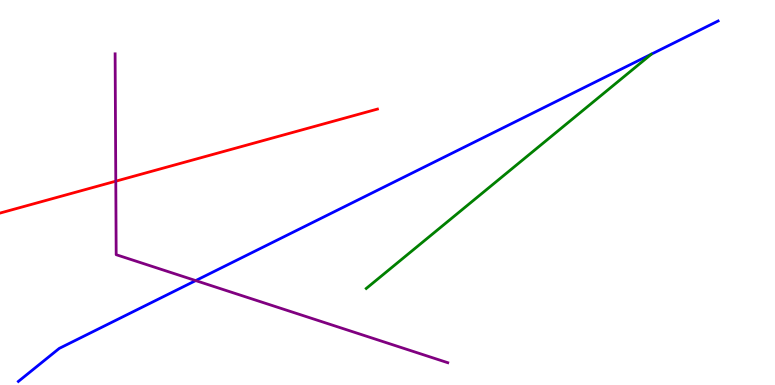[{'lines': ['blue', 'red'], 'intersections': []}, {'lines': ['green', 'red'], 'intersections': []}, {'lines': ['purple', 'red'], 'intersections': [{'x': 1.49, 'y': 5.29}]}, {'lines': ['blue', 'green'], 'intersections': []}, {'lines': ['blue', 'purple'], 'intersections': [{'x': 2.53, 'y': 2.71}]}, {'lines': ['green', 'purple'], 'intersections': []}]